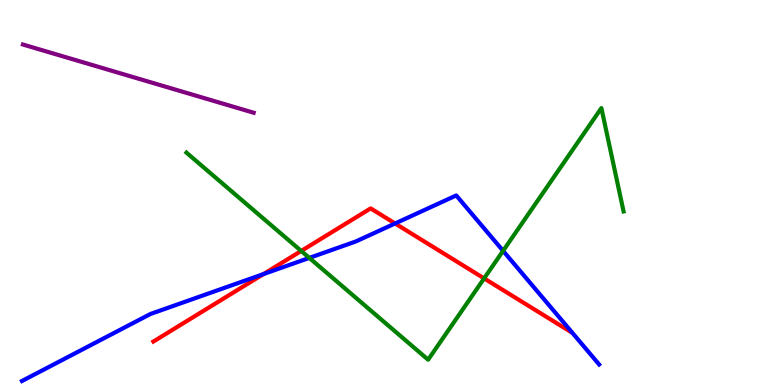[{'lines': ['blue', 'red'], 'intersections': [{'x': 3.4, 'y': 2.88}, {'x': 5.1, 'y': 4.2}]}, {'lines': ['green', 'red'], 'intersections': [{'x': 3.89, 'y': 3.48}, {'x': 6.25, 'y': 2.77}]}, {'lines': ['purple', 'red'], 'intersections': []}, {'lines': ['blue', 'green'], 'intersections': [{'x': 3.99, 'y': 3.3}, {'x': 6.49, 'y': 3.48}]}, {'lines': ['blue', 'purple'], 'intersections': []}, {'lines': ['green', 'purple'], 'intersections': []}]